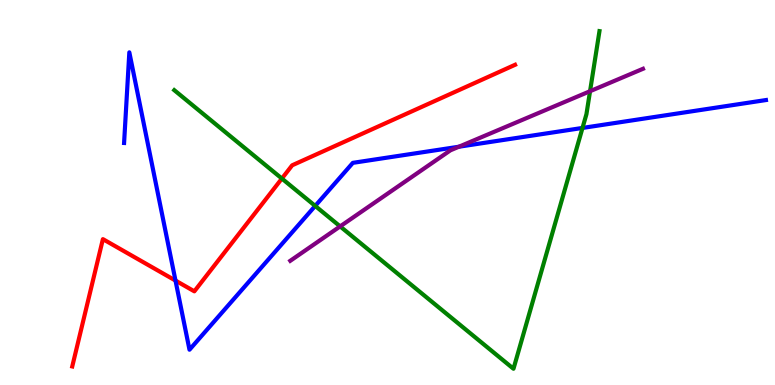[{'lines': ['blue', 'red'], 'intersections': [{'x': 2.26, 'y': 2.71}]}, {'lines': ['green', 'red'], 'intersections': [{'x': 3.64, 'y': 5.36}]}, {'lines': ['purple', 'red'], 'intersections': []}, {'lines': ['blue', 'green'], 'intersections': [{'x': 4.07, 'y': 4.65}, {'x': 7.52, 'y': 6.68}]}, {'lines': ['blue', 'purple'], 'intersections': [{'x': 5.92, 'y': 6.19}]}, {'lines': ['green', 'purple'], 'intersections': [{'x': 4.39, 'y': 4.12}, {'x': 7.61, 'y': 7.63}]}]